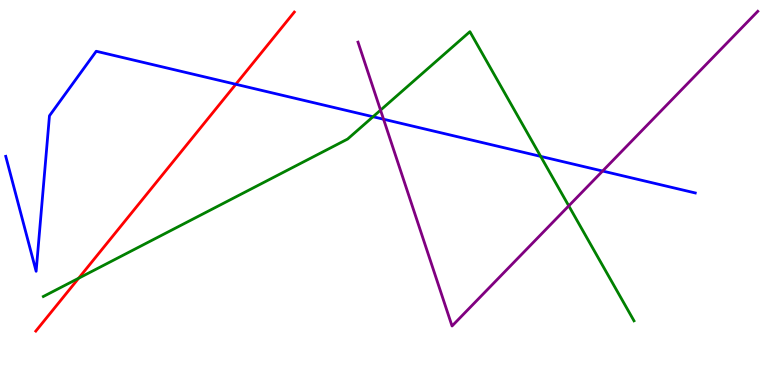[{'lines': ['blue', 'red'], 'intersections': [{'x': 3.04, 'y': 7.81}]}, {'lines': ['green', 'red'], 'intersections': [{'x': 1.01, 'y': 2.77}]}, {'lines': ['purple', 'red'], 'intersections': []}, {'lines': ['blue', 'green'], 'intersections': [{'x': 4.81, 'y': 6.97}, {'x': 6.98, 'y': 5.94}]}, {'lines': ['blue', 'purple'], 'intersections': [{'x': 4.95, 'y': 6.9}, {'x': 7.78, 'y': 5.56}]}, {'lines': ['green', 'purple'], 'intersections': [{'x': 4.91, 'y': 7.14}, {'x': 7.34, 'y': 4.65}]}]